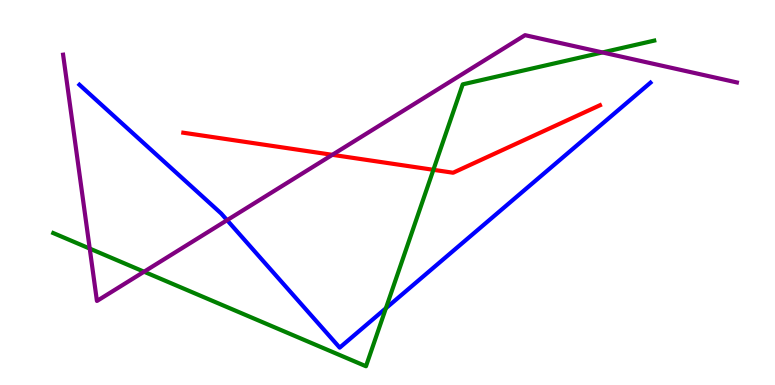[{'lines': ['blue', 'red'], 'intersections': []}, {'lines': ['green', 'red'], 'intersections': [{'x': 5.59, 'y': 5.59}]}, {'lines': ['purple', 'red'], 'intersections': [{'x': 4.29, 'y': 5.98}]}, {'lines': ['blue', 'green'], 'intersections': [{'x': 4.98, 'y': 1.99}]}, {'lines': ['blue', 'purple'], 'intersections': [{'x': 2.93, 'y': 4.28}]}, {'lines': ['green', 'purple'], 'intersections': [{'x': 1.16, 'y': 3.54}, {'x': 1.86, 'y': 2.94}, {'x': 7.77, 'y': 8.64}]}]